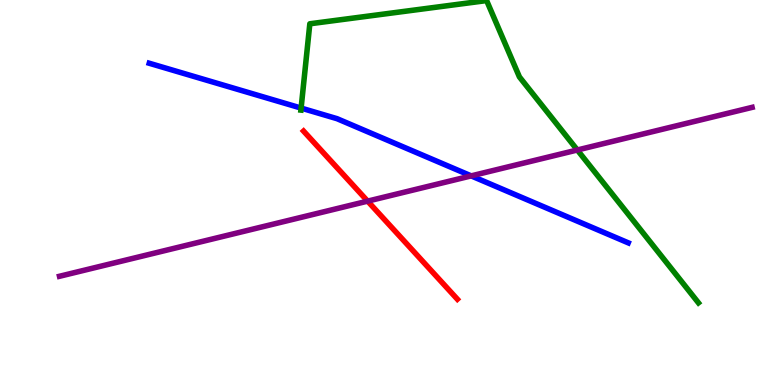[{'lines': ['blue', 'red'], 'intersections': []}, {'lines': ['green', 'red'], 'intersections': []}, {'lines': ['purple', 'red'], 'intersections': [{'x': 4.74, 'y': 4.78}]}, {'lines': ['blue', 'green'], 'intersections': [{'x': 3.89, 'y': 7.19}]}, {'lines': ['blue', 'purple'], 'intersections': [{'x': 6.08, 'y': 5.43}]}, {'lines': ['green', 'purple'], 'intersections': [{'x': 7.45, 'y': 6.1}]}]